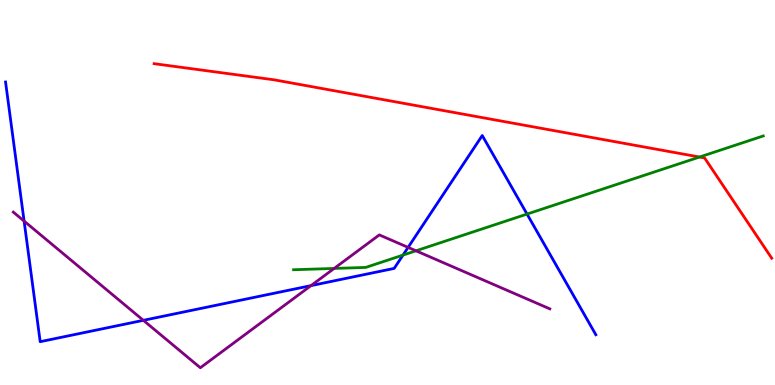[{'lines': ['blue', 'red'], 'intersections': []}, {'lines': ['green', 'red'], 'intersections': [{'x': 9.03, 'y': 5.92}]}, {'lines': ['purple', 'red'], 'intersections': []}, {'lines': ['blue', 'green'], 'intersections': [{'x': 5.2, 'y': 3.37}, {'x': 6.8, 'y': 4.44}]}, {'lines': ['blue', 'purple'], 'intersections': [{'x': 0.311, 'y': 4.26}, {'x': 1.85, 'y': 1.68}, {'x': 4.01, 'y': 2.58}, {'x': 5.27, 'y': 3.57}]}, {'lines': ['green', 'purple'], 'intersections': [{'x': 4.31, 'y': 3.03}, {'x': 5.37, 'y': 3.49}]}]